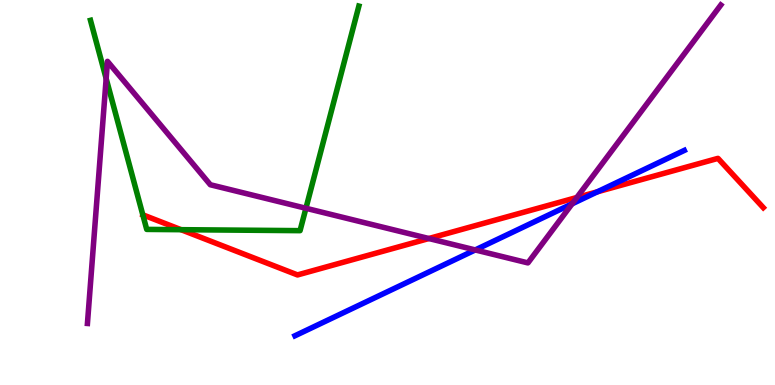[{'lines': ['blue', 'red'], 'intersections': [{'x': 7.71, 'y': 5.02}]}, {'lines': ['green', 'red'], 'intersections': [{'x': 2.34, 'y': 4.03}]}, {'lines': ['purple', 'red'], 'intersections': [{'x': 5.53, 'y': 3.8}, {'x': 7.44, 'y': 4.87}]}, {'lines': ['blue', 'green'], 'intersections': []}, {'lines': ['blue', 'purple'], 'intersections': [{'x': 6.13, 'y': 3.51}, {'x': 7.38, 'y': 4.71}]}, {'lines': ['green', 'purple'], 'intersections': [{'x': 1.37, 'y': 7.96}, {'x': 3.95, 'y': 4.59}]}]